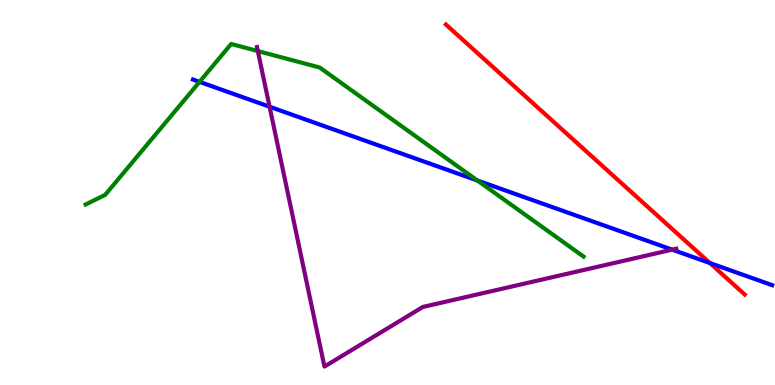[{'lines': ['blue', 'red'], 'intersections': [{'x': 9.16, 'y': 3.17}]}, {'lines': ['green', 'red'], 'intersections': []}, {'lines': ['purple', 'red'], 'intersections': []}, {'lines': ['blue', 'green'], 'intersections': [{'x': 2.57, 'y': 7.87}, {'x': 6.16, 'y': 5.31}]}, {'lines': ['blue', 'purple'], 'intersections': [{'x': 3.48, 'y': 7.23}, {'x': 8.67, 'y': 3.52}]}, {'lines': ['green', 'purple'], 'intersections': [{'x': 3.33, 'y': 8.67}]}]